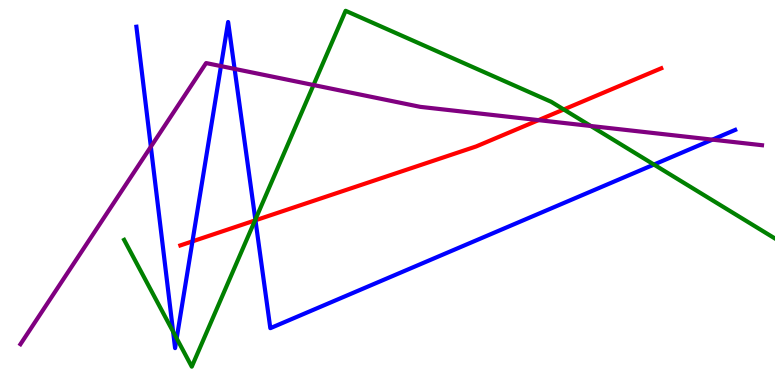[{'lines': ['blue', 'red'], 'intersections': [{'x': 2.48, 'y': 3.73}, {'x': 3.3, 'y': 4.28}]}, {'lines': ['green', 'red'], 'intersections': [{'x': 3.29, 'y': 4.27}, {'x': 7.27, 'y': 7.16}]}, {'lines': ['purple', 'red'], 'intersections': [{'x': 6.95, 'y': 6.88}]}, {'lines': ['blue', 'green'], 'intersections': [{'x': 2.23, 'y': 1.39}, {'x': 2.28, 'y': 1.21}, {'x': 3.29, 'y': 4.3}, {'x': 8.44, 'y': 5.73}]}, {'lines': ['blue', 'purple'], 'intersections': [{'x': 1.95, 'y': 6.19}, {'x': 2.85, 'y': 8.28}, {'x': 3.03, 'y': 8.21}, {'x': 9.19, 'y': 6.37}]}, {'lines': ['green', 'purple'], 'intersections': [{'x': 4.05, 'y': 7.79}, {'x': 7.62, 'y': 6.73}]}]